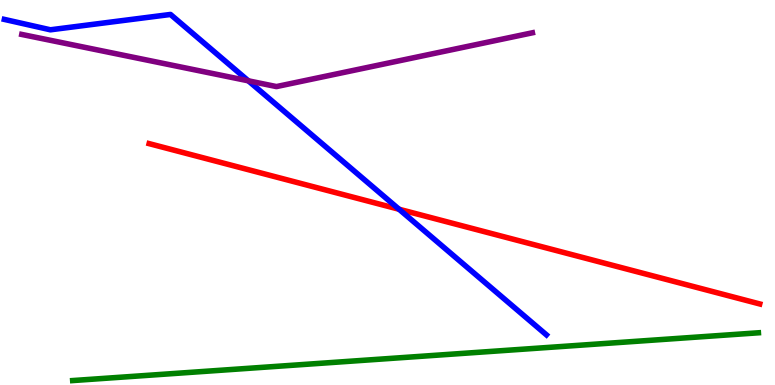[{'lines': ['blue', 'red'], 'intersections': [{'x': 5.15, 'y': 4.56}]}, {'lines': ['green', 'red'], 'intersections': []}, {'lines': ['purple', 'red'], 'intersections': []}, {'lines': ['blue', 'green'], 'intersections': []}, {'lines': ['blue', 'purple'], 'intersections': [{'x': 3.2, 'y': 7.9}]}, {'lines': ['green', 'purple'], 'intersections': []}]